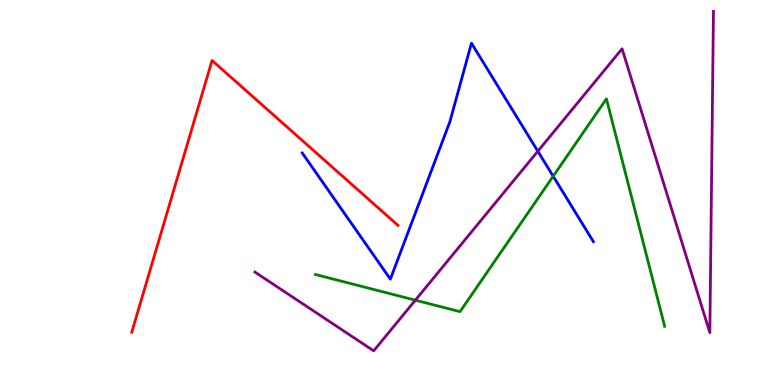[{'lines': ['blue', 'red'], 'intersections': []}, {'lines': ['green', 'red'], 'intersections': []}, {'lines': ['purple', 'red'], 'intersections': []}, {'lines': ['blue', 'green'], 'intersections': [{'x': 7.14, 'y': 5.42}]}, {'lines': ['blue', 'purple'], 'intersections': [{'x': 6.94, 'y': 6.07}]}, {'lines': ['green', 'purple'], 'intersections': [{'x': 5.36, 'y': 2.2}]}]